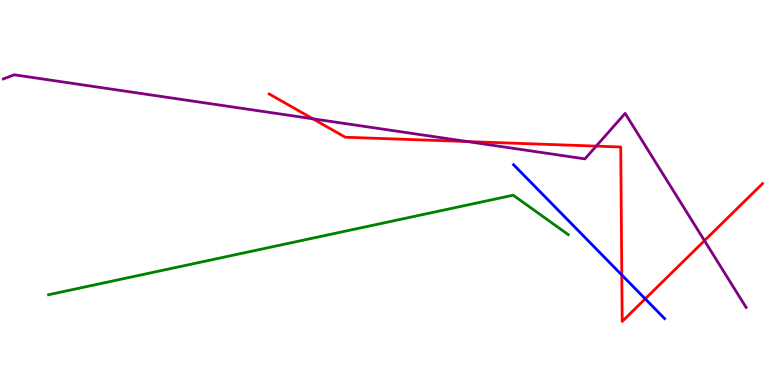[{'lines': ['blue', 'red'], 'intersections': [{'x': 8.02, 'y': 2.86}, {'x': 8.33, 'y': 2.24}]}, {'lines': ['green', 'red'], 'intersections': []}, {'lines': ['purple', 'red'], 'intersections': [{'x': 4.04, 'y': 6.91}, {'x': 6.03, 'y': 6.32}, {'x': 7.69, 'y': 6.2}, {'x': 9.09, 'y': 3.75}]}, {'lines': ['blue', 'green'], 'intersections': []}, {'lines': ['blue', 'purple'], 'intersections': []}, {'lines': ['green', 'purple'], 'intersections': []}]